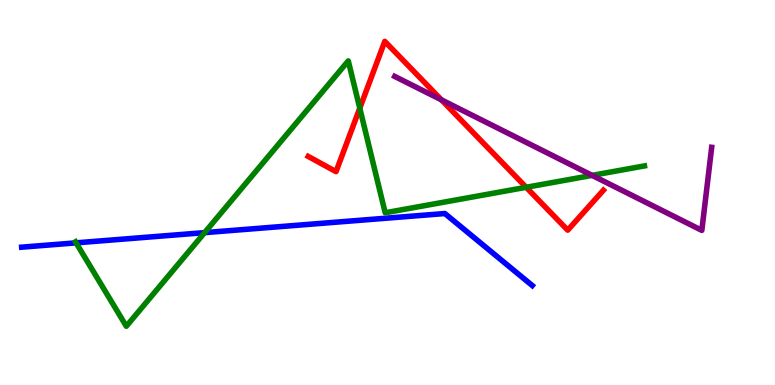[{'lines': ['blue', 'red'], 'intersections': []}, {'lines': ['green', 'red'], 'intersections': [{'x': 4.64, 'y': 7.19}, {'x': 6.79, 'y': 5.14}]}, {'lines': ['purple', 'red'], 'intersections': [{'x': 5.7, 'y': 7.41}]}, {'lines': ['blue', 'green'], 'intersections': [{'x': 0.982, 'y': 3.69}, {'x': 2.64, 'y': 3.96}]}, {'lines': ['blue', 'purple'], 'intersections': []}, {'lines': ['green', 'purple'], 'intersections': [{'x': 7.64, 'y': 5.44}]}]